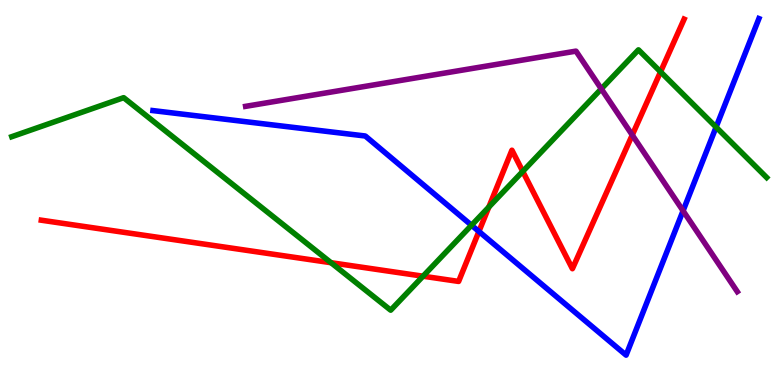[{'lines': ['blue', 'red'], 'intersections': [{'x': 6.18, 'y': 3.99}]}, {'lines': ['green', 'red'], 'intersections': [{'x': 4.27, 'y': 3.18}, {'x': 5.46, 'y': 2.83}, {'x': 6.31, 'y': 4.62}, {'x': 6.75, 'y': 5.55}, {'x': 8.52, 'y': 8.13}]}, {'lines': ['purple', 'red'], 'intersections': [{'x': 8.16, 'y': 6.49}]}, {'lines': ['blue', 'green'], 'intersections': [{'x': 6.08, 'y': 4.15}, {'x': 9.24, 'y': 6.7}]}, {'lines': ['blue', 'purple'], 'intersections': [{'x': 8.81, 'y': 4.52}]}, {'lines': ['green', 'purple'], 'intersections': [{'x': 7.76, 'y': 7.69}]}]